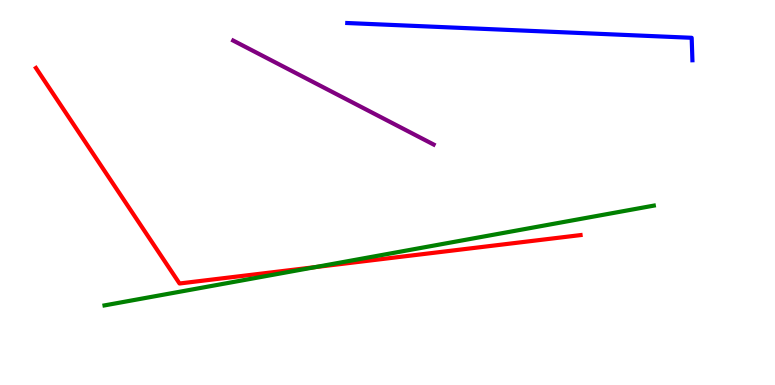[{'lines': ['blue', 'red'], 'intersections': []}, {'lines': ['green', 'red'], 'intersections': [{'x': 4.07, 'y': 3.06}]}, {'lines': ['purple', 'red'], 'intersections': []}, {'lines': ['blue', 'green'], 'intersections': []}, {'lines': ['blue', 'purple'], 'intersections': []}, {'lines': ['green', 'purple'], 'intersections': []}]